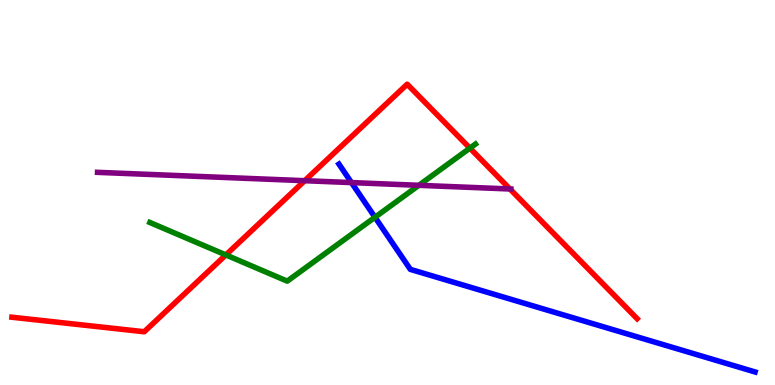[{'lines': ['blue', 'red'], 'intersections': []}, {'lines': ['green', 'red'], 'intersections': [{'x': 2.91, 'y': 3.38}, {'x': 6.06, 'y': 6.15}]}, {'lines': ['purple', 'red'], 'intersections': [{'x': 3.93, 'y': 5.31}, {'x': 6.58, 'y': 5.09}]}, {'lines': ['blue', 'green'], 'intersections': [{'x': 4.84, 'y': 4.36}]}, {'lines': ['blue', 'purple'], 'intersections': [{'x': 4.54, 'y': 5.26}]}, {'lines': ['green', 'purple'], 'intersections': [{'x': 5.4, 'y': 5.19}]}]